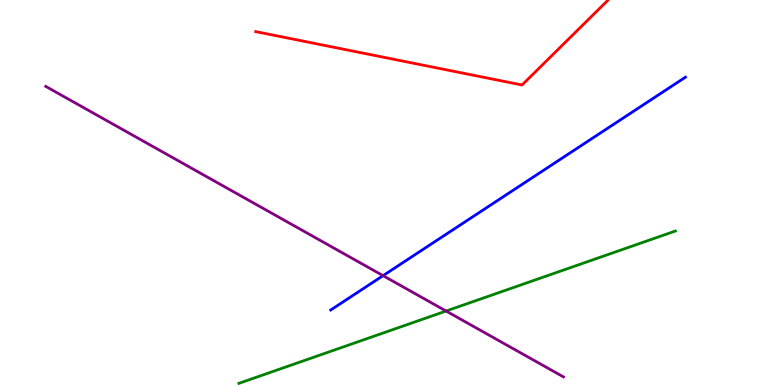[{'lines': ['blue', 'red'], 'intersections': []}, {'lines': ['green', 'red'], 'intersections': []}, {'lines': ['purple', 'red'], 'intersections': []}, {'lines': ['blue', 'green'], 'intersections': []}, {'lines': ['blue', 'purple'], 'intersections': [{'x': 4.94, 'y': 2.84}]}, {'lines': ['green', 'purple'], 'intersections': [{'x': 5.76, 'y': 1.92}]}]